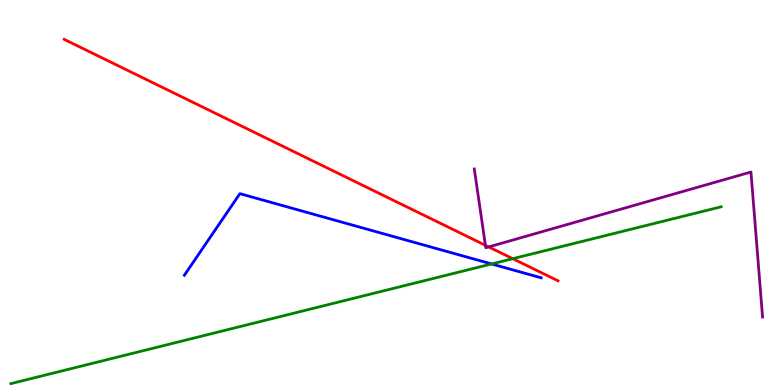[{'lines': ['blue', 'red'], 'intersections': []}, {'lines': ['green', 'red'], 'intersections': [{'x': 6.62, 'y': 3.28}]}, {'lines': ['purple', 'red'], 'intersections': [{'x': 6.26, 'y': 3.63}, {'x': 6.31, 'y': 3.59}]}, {'lines': ['blue', 'green'], 'intersections': [{'x': 6.34, 'y': 3.14}]}, {'lines': ['blue', 'purple'], 'intersections': []}, {'lines': ['green', 'purple'], 'intersections': []}]